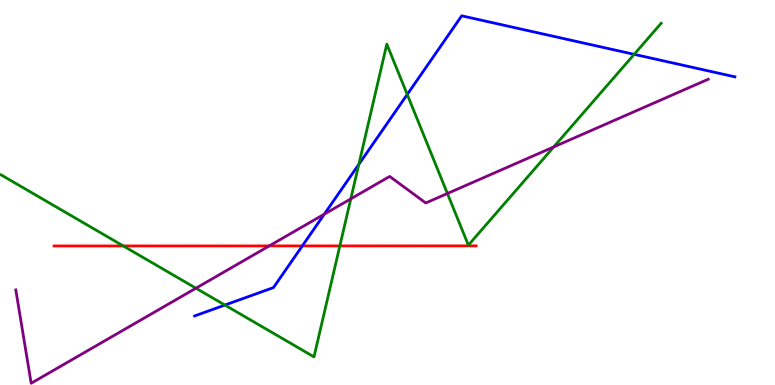[{'lines': ['blue', 'red'], 'intersections': [{'x': 3.9, 'y': 3.61}]}, {'lines': ['green', 'red'], 'intersections': [{'x': 1.59, 'y': 3.61}, {'x': 4.38, 'y': 3.61}]}, {'lines': ['purple', 'red'], 'intersections': [{'x': 3.47, 'y': 3.61}]}, {'lines': ['blue', 'green'], 'intersections': [{'x': 2.9, 'y': 2.08}, {'x': 4.63, 'y': 5.73}, {'x': 5.25, 'y': 7.55}, {'x': 8.18, 'y': 8.59}]}, {'lines': ['blue', 'purple'], 'intersections': [{'x': 4.19, 'y': 4.44}]}, {'lines': ['green', 'purple'], 'intersections': [{'x': 2.53, 'y': 2.51}, {'x': 4.53, 'y': 4.83}, {'x': 5.77, 'y': 4.97}, {'x': 7.14, 'y': 6.18}]}]